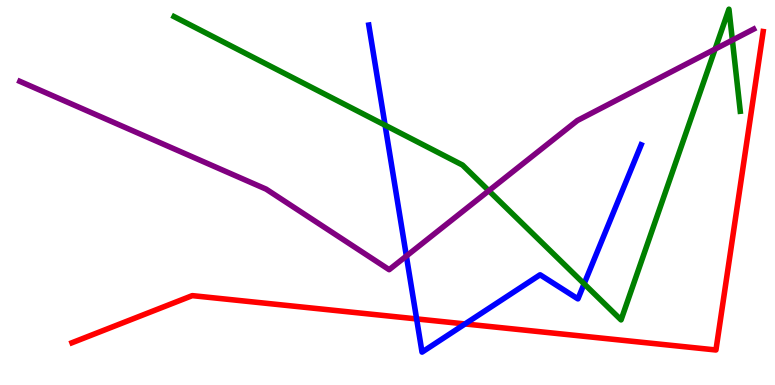[{'lines': ['blue', 'red'], 'intersections': [{'x': 5.38, 'y': 1.72}, {'x': 6.0, 'y': 1.59}]}, {'lines': ['green', 'red'], 'intersections': []}, {'lines': ['purple', 'red'], 'intersections': []}, {'lines': ['blue', 'green'], 'intersections': [{'x': 4.97, 'y': 6.75}, {'x': 7.54, 'y': 2.63}]}, {'lines': ['blue', 'purple'], 'intersections': [{'x': 5.24, 'y': 3.35}]}, {'lines': ['green', 'purple'], 'intersections': [{'x': 6.31, 'y': 5.05}, {'x': 9.23, 'y': 8.72}, {'x': 9.45, 'y': 8.96}]}]